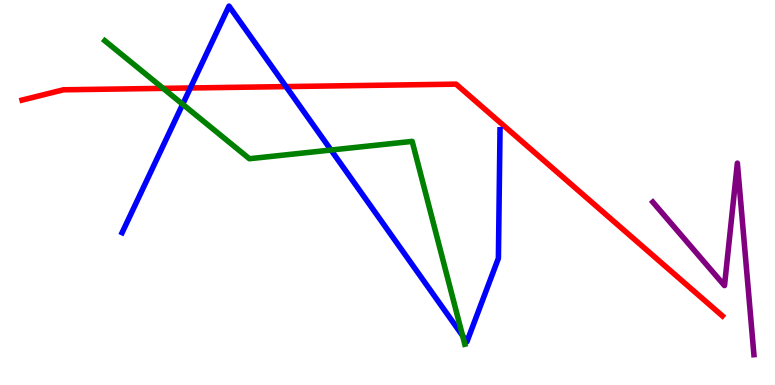[{'lines': ['blue', 'red'], 'intersections': [{'x': 2.46, 'y': 7.71}, {'x': 3.69, 'y': 7.75}]}, {'lines': ['green', 'red'], 'intersections': [{'x': 2.11, 'y': 7.7}]}, {'lines': ['purple', 'red'], 'intersections': []}, {'lines': ['blue', 'green'], 'intersections': [{'x': 2.36, 'y': 7.29}, {'x': 4.27, 'y': 6.1}, {'x': 5.97, 'y': 1.28}]}, {'lines': ['blue', 'purple'], 'intersections': []}, {'lines': ['green', 'purple'], 'intersections': []}]